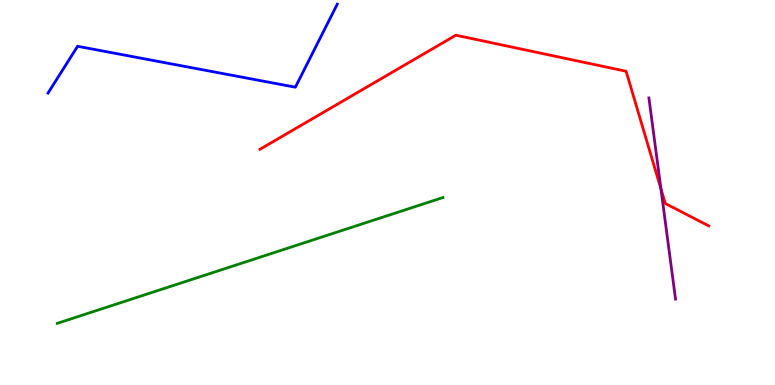[{'lines': ['blue', 'red'], 'intersections': []}, {'lines': ['green', 'red'], 'intersections': []}, {'lines': ['purple', 'red'], 'intersections': [{'x': 8.53, 'y': 5.09}]}, {'lines': ['blue', 'green'], 'intersections': []}, {'lines': ['blue', 'purple'], 'intersections': []}, {'lines': ['green', 'purple'], 'intersections': []}]